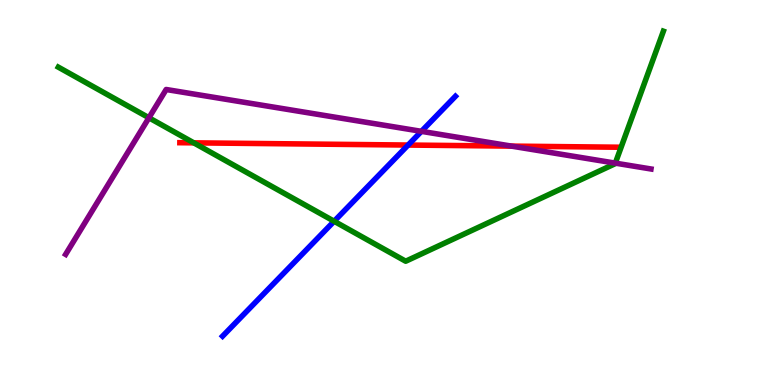[{'lines': ['blue', 'red'], 'intersections': [{'x': 5.27, 'y': 6.23}]}, {'lines': ['green', 'red'], 'intersections': [{'x': 2.5, 'y': 6.29}]}, {'lines': ['purple', 'red'], 'intersections': [{'x': 6.6, 'y': 6.2}]}, {'lines': ['blue', 'green'], 'intersections': [{'x': 4.31, 'y': 4.25}]}, {'lines': ['blue', 'purple'], 'intersections': [{'x': 5.44, 'y': 6.59}]}, {'lines': ['green', 'purple'], 'intersections': [{'x': 1.92, 'y': 6.94}, {'x': 7.94, 'y': 5.76}]}]